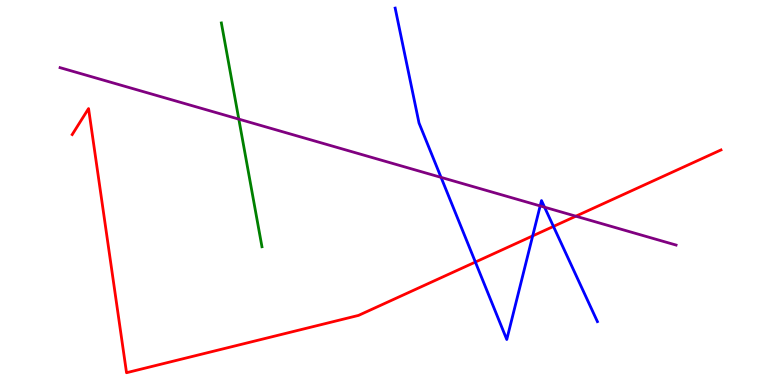[{'lines': ['blue', 'red'], 'intersections': [{'x': 6.13, 'y': 3.19}, {'x': 6.87, 'y': 3.87}, {'x': 7.14, 'y': 4.12}]}, {'lines': ['green', 'red'], 'intersections': []}, {'lines': ['purple', 'red'], 'intersections': [{'x': 7.43, 'y': 4.38}]}, {'lines': ['blue', 'green'], 'intersections': []}, {'lines': ['blue', 'purple'], 'intersections': [{'x': 5.69, 'y': 5.39}, {'x': 6.97, 'y': 4.65}, {'x': 7.03, 'y': 4.62}]}, {'lines': ['green', 'purple'], 'intersections': [{'x': 3.08, 'y': 6.91}]}]